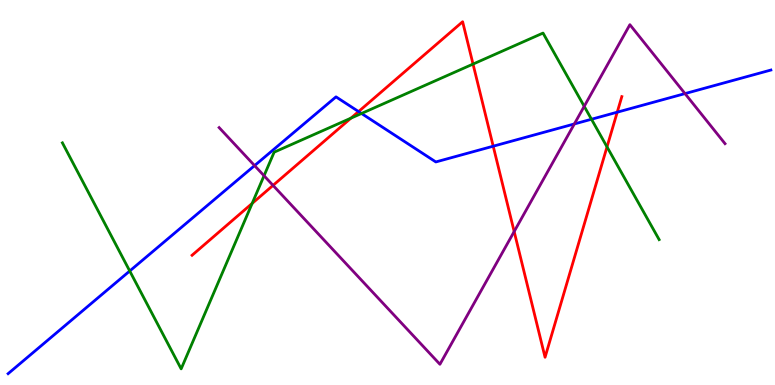[{'lines': ['blue', 'red'], 'intersections': [{'x': 4.63, 'y': 7.1}, {'x': 6.36, 'y': 6.2}, {'x': 7.96, 'y': 7.09}]}, {'lines': ['green', 'red'], 'intersections': [{'x': 3.25, 'y': 4.72}, {'x': 4.53, 'y': 6.93}, {'x': 6.1, 'y': 8.34}, {'x': 7.83, 'y': 6.18}]}, {'lines': ['purple', 'red'], 'intersections': [{'x': 3.52, 'y': 5.18}, {'x': 6.63, 'y': 3.99}]}, {'lines': ['blue', 'green'], 'intersections': [{'x': 1.67, 'y': 2.96}, {'x': 4.66, 'y': 7.05}, {'x': 7.63, 'y': 6.9}]}, {'lines': ['blue', 'purple'], 'intersections': [{'x': 3.28, 'y': 5.7}, {'x': 7.41, 'y': 6.78}, {'x': 8.84, 'y': 7.57}]}, {'lines': ['green', 'purple'], 'intersections': [{'x': 3.41, 'y': 5.44}, {'x': 7.54, 'y': 7.24}]}]